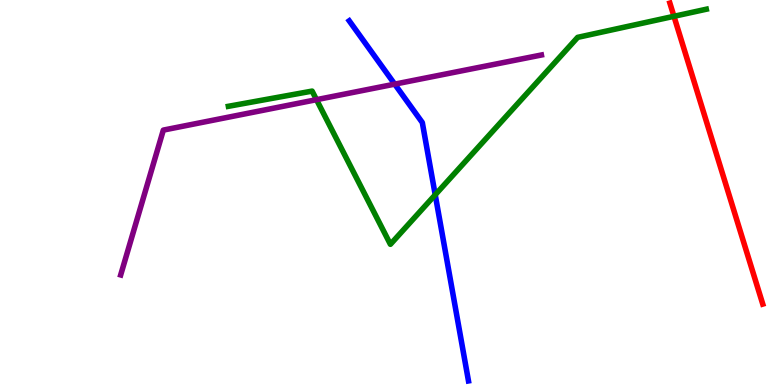[{'lines': ['blue', 'red'], 'intersections': []}, {'lines': ['green', 'red'], 'intersections': [{'x': 8.7, 'y': 9.58}]}, {'lines': ['purple', 'red'], 'intersections': []}, {'lines': ['blue', 'green'], 'intersections': [{'x': 5.62, 'y': 4.94}]}, {'lines': ['blue', 'purple'], 'intersections': [{'x': 5.09, 'y': 7.81}]}, {'lines': ['green', 'purple'], 'intersections': [{'x': 4.08, 'y': 7.41}]}]